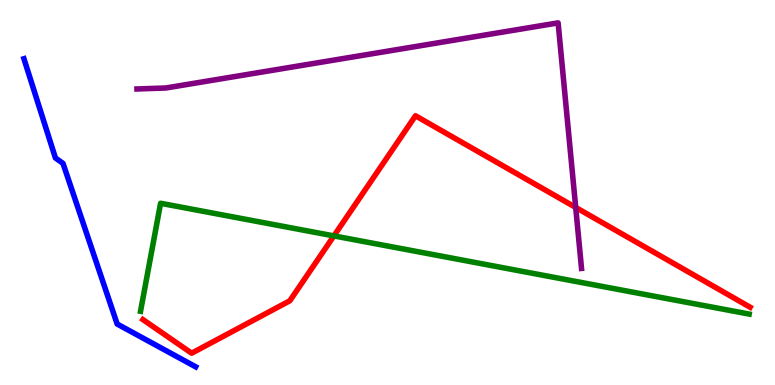[{'lines': ['blue', 'red'], 'intersections': []}, {'lines': ['green', 'red'], 'intersections': [{'x': 4.31, 'y': 3.87}]}, {'lines': ['purple', 'red'], 'intersections': [{'x': 7.43, 'y': 4.61}]}, {'lines': ['blue', 'green'], 'intersections': []}, {'lines': ['blue', 'purple'], 'intersections': []}, {'lines': ['green', 'purple'], 'intersections': []}]